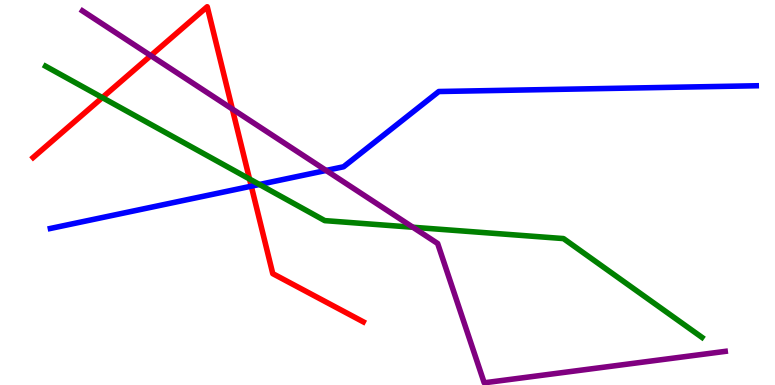[{'lines': ['blue', 'red'], 'intersections': [{'x': 3.24, 'y': 5.16}]}, {'lines': ['green', 'red'], 'intersections': [{'x': 1.32, 'y': 7.47}, {'x': 3.22, 'y': 5.35}]}, {'lines': ['purple', 'red'], 'intersections': [{'x': 1.95, 'y': 8.56}, {'x': 3.0, 'y': 7.17}]}, {'lines': ['blue', 'green'], 'intersections': [{'x': 3.35, 'y': 5.21}]}, {'lines': ['blue', 'purple'], 'intersections': [{'x': 4.21, 'y': 5.57}]}, {'lines': ['green', 'purple'], 'intersections': [{'x': 5.33, 'y': 4.1}]}]